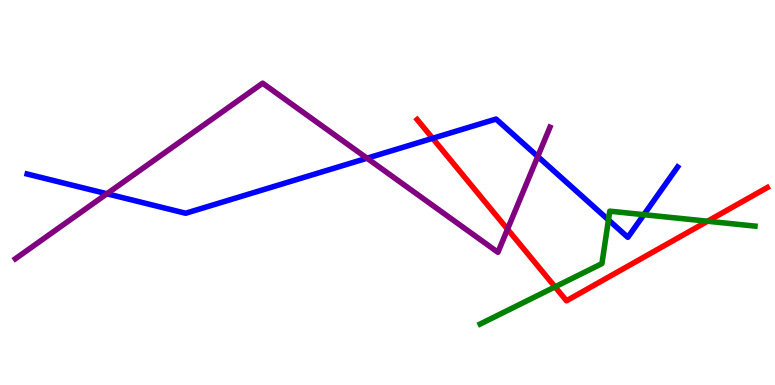[{'lines': ['blue', 'red'], 'intersections': [{'x': 5.58, 'y': 6.41}]}, {'lines': ['green', 'red'], 'intersections': [{'x': 7.16, 'y': 2.55}, {'x': 9.13, 'y': 4.25}]}, {'lines': ['purple', 'red'], 'intersections': [{'x': 6.55, 'y': 4.05}]}, {'lines': ['blue', 'green'], 'intersections': [{'x': 7.85, 'y': 4.29}, {'x': 8.31, 'y': 4.42}]}, {'lines': ['blue', 'purple'], 'intersections': [{'x': 1.38, 'y': 4.97}, {'x': 4.74, 'y': 5.89}, {'x': 6.94, 'y': 5.94}]}, {'lines': ['green', 'purple'], 'intersections': []}]